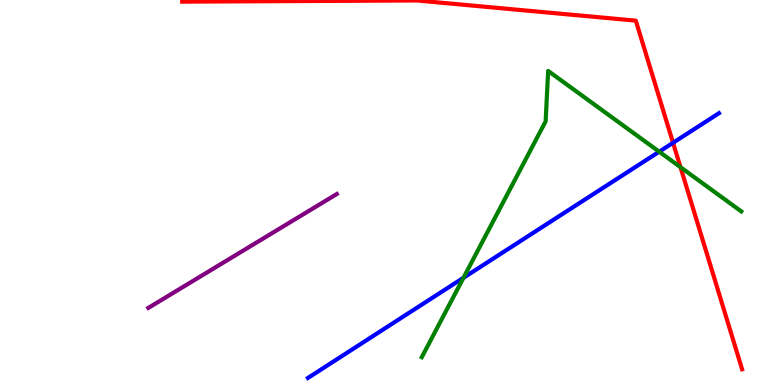[{'lines': ['blue', 'red'], 'intersections': [{'x': 8.68, 'y': 6.29}]}, {'lines': ['green', 'red'], 'intersections': [{'x': 8.78, 'y': 5.66}]}, {'lines': ['purple', 'red'], 'intersections': []}, {'lines': ['blue', 'green'], 'intersections': [{'x': 5.98, 'y': 2.79}, {'x': 8.51, 'y': 6.06}]}, {'lines': ['blue', 'purple'], 'intersections': []}, {'lines': ['green', 'purple'], 'intersections': []}]